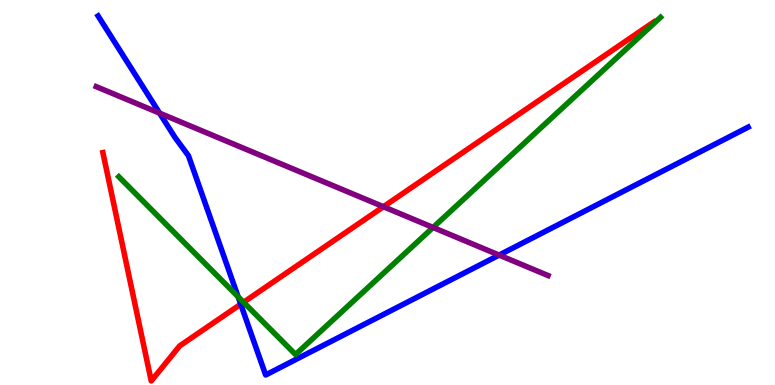[{'lines': ['blue', 'red'], 'intersections': [{'x': 3.11, 'y': 2.1}]}, {'lines': ['green', 'red'], 'intersections': [{'x': 3.14, 'y': 2.15}]}, {'lines': ['purple', 'red'], 'intersections': [{'x': 4.95, 'y': 4.63}]}, {'lines': ['blue', 'green'], 'intersections': [{'x': 3.07, 'y': 2.29}]}, {'lines': ['blue', 'purple'], 'intersections': [{'x': 2.06, 'y': 7.06}, {'x': 6.44, 'y': 3.37}]}, {'lines': ['green', 'purple'], 'intersections': [{'x': 5.59, 'y': 4.09}]}]